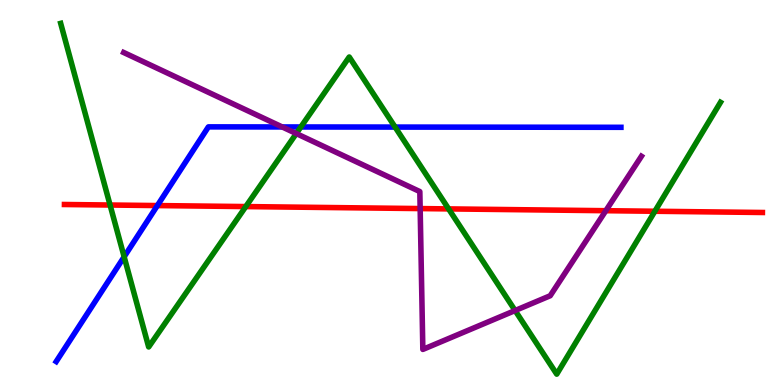[{'lines': ['blue', 'red'], 'intersections': [{'x': 2.03, 'y': 4.66}]}, {'lines': ['green', 'red'], 'intersections': [{'x': 1.42, 'y': 4.67}, {'x': 3.17, 'y': 4.63}, {'x': 5.79, 'y': 4.57}, {'x': 8.45, 'y': 4.51}]}, {'lines': ['purple', 'red'], 'intersections': [{'x': 5.42, 'y': 4.58}, {'x': 7.82, 'y': 4.53}]}, {'lines': ['blue', 'green'], 'intersections': [{'x': 1.6, 'y': 3.33}, {'x': 3.88, 'y': 6.7}, {'x': 5.1, 'y': 6.7}]}, {'lines': ['blue', 'purple'], 'intersections': [{'x': 3.64, 'y': 6.7}]}, {'lines': ['green', 'purple'], 'intersections': [{'x': 3.82, 'y': 6.53}, {'x': 6.65, 'y': 1.93}]}]